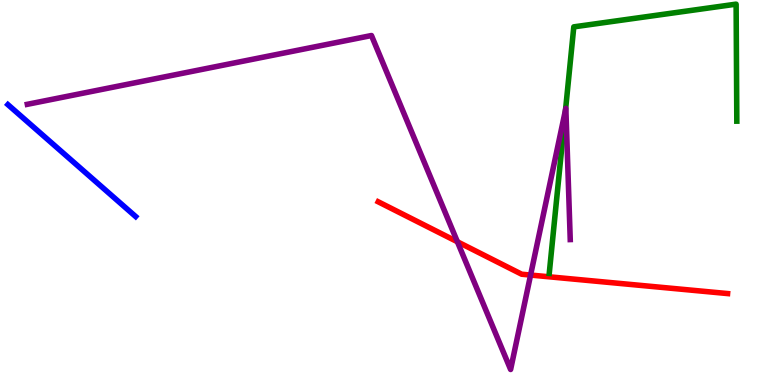[{'lines': ['blue', 'red'], 'intersections': []}, {'lines': ['green', 'red'], 'intersections': []}, {'lines': ['purple', 'red'], 'intersections': [{'x': 5.9, 'y': 3.72}, {'x': 6.85, 'y': 2.86}]}, {'lines': ['blue', 'green'], 'intersections': []}, {'lines': ['blue', 'purple'], 'intersections': []}, {'lines': ['green', 'purple'], 'intersections': [{'x': 7.3, 'y': 7.15}]}]